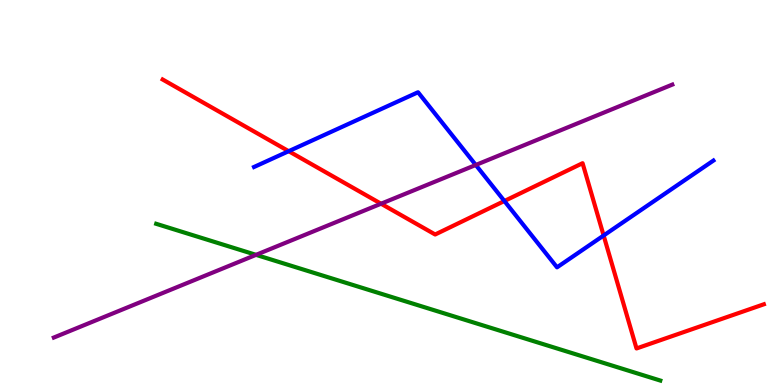[{'lines': ['blue', 'red'], 'intersections': [{'x': 3.72, 'y': 6.07}, {'x': 6.51, 'y': 4.78}, {'x': 7.79, 'y': 3.88}]}, {'lines': ['green', 'red'], 'intersections': []}, {'lines': ['purple', 'red'], 'intersections': [{'x': 4.92, 'y': 4.71}]}, {'lines': ['blue', 'green'], 'intersections': []}, {'lines': ['blue', 'purple'], 'intersections': [{'x': 6.14, 'y': 5.71}]}, {'lines': ['green', 'purple'], 'intersections': [{'x': 3.3, 'y': 3.38}]}]